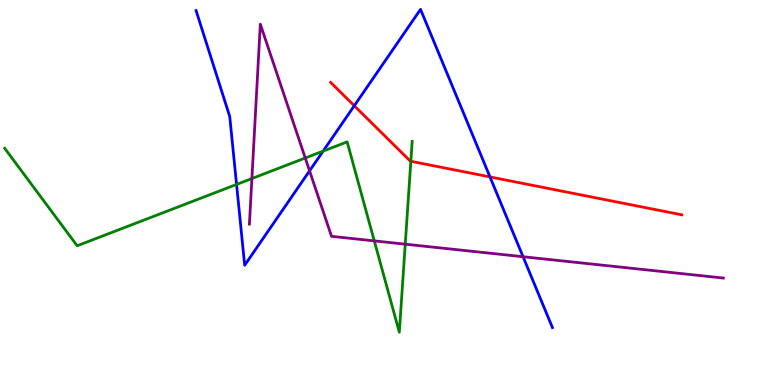[{'lines': ['blue', 'red'], 'intersections': [{'x': 4.57, 'y': 7.25}, {'x': 6.32, 'y': 5.4}]}, {'lines': ['green', 'red'], 'intersections': [{'x': 5.3, 'y': 5.81}]}, {'lines': ['purple', 'red'], 'intersections': []}, {'lines': ['blue', 'green'], 'intersections': [{'x': 3.05, 'y': 5.21}, {'x': 4.17, 'y': 6.07}]}, {'lines': ['blue', 'purple'], 'intersections': [{'x': 3.99, 'y': 5.56}, {'x': 6.75, 'y': 3.33}]}, {'lines': ['green', 'purple'], 'intersections': [{'x': 3.25, 'y': 5.36}, {'x': 3.94, 'y': 5.9}, {'x': 4.83, 'y': 3.74}, {'x': 5.23, 'y': 3.66}]}]